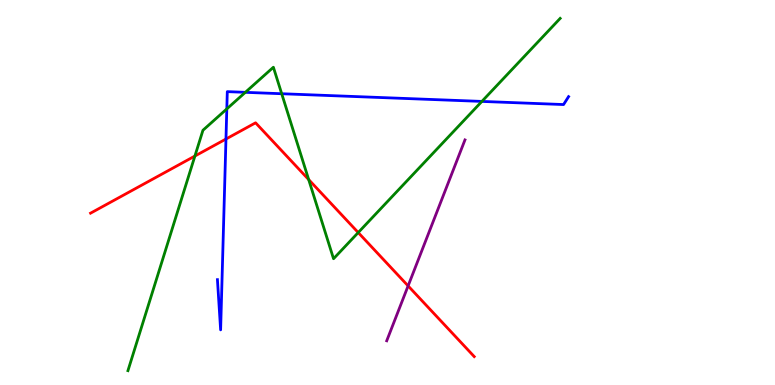[{'lines': ['blue', 'red'], 'intersections': [{'x': 2.92, 'y': 6.39}]}, {'lines': ['green', 'red'], 'intersections': [{'x': 2.51, 'y': 5.95}, {'x': 3.98, 'y': 5.34}, {'x': 4.62, 'y': 3.96}]}, {'lines': ['purple', 'red'], 'intersections': [{'x': 5.27, 'y': 2.57}]}, {'lines': ['blue', 'green'], 'intersections': [{'x': 2.93, 'y': 7.17}, {'x': 3.17, 'y': 7.6}, {'x': 3.63, 'y': 7.57}, {'x': 6.22, 'y': 7.37}]}, {'lines': ['blue', 'purple'], 'intersections': []}, {'lines': ['green', 'purple'], 'intersections': []}]